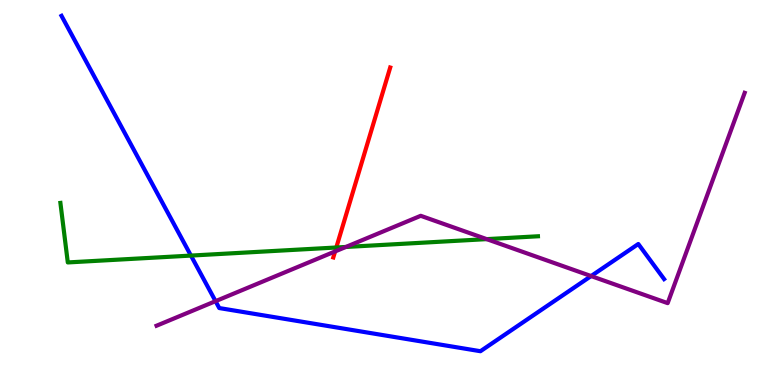[{'lines': ['blue', 'red'], 'intersections': []}, {'lines': ['green', 'red'], 'intersections': [{'x': 4.34, 'y': 3.57}]}, {'lines': ['purple', 'red'], 'intersections': [{'x': 4.32, 'y': 3.47}]}, {'lines': ['blue', 'green'], 'intersections': [{'x': 2.46, 'y': 3.36}]}, {'lines': ['blue', 'purple'], 'intersections': [{'x': 2.78, 'y': 2.18}, {'x': 7.63, 'y': 2.83}]}, {'lines': ['green', 'purple'], 'intersections': [{'x': 4.46, 'y': 3.59}, {'x': 6.28, 'y': 3.79}]}]